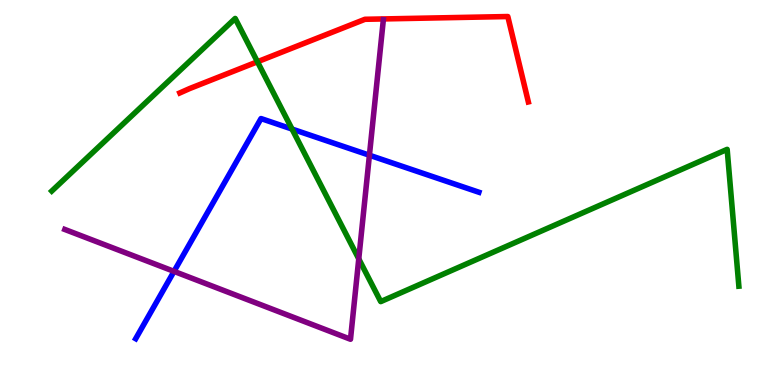[{'lines': ['blue', 'red'], 'intersections': []}, {'lines': ['green', 'red'], 'intersections': [{'x': 3.32, 'y': 8.4}]}, {'lines': ['purple', 'red'], 'intersections': []}, {'lines': ['blue', 'green'], 'intersections': [{'x': 3.77, 'y': 6.65}]}, {'lines': ['blue', 'purple'], 'intersections': [{'x': 2.25, 'y': 2.95}, {'x': 4.77, 'y': 5.97}]}, {'lines': ['green', 'purple'], 'intersections': [{'x': 4.63, 'y': 3.28}]}]